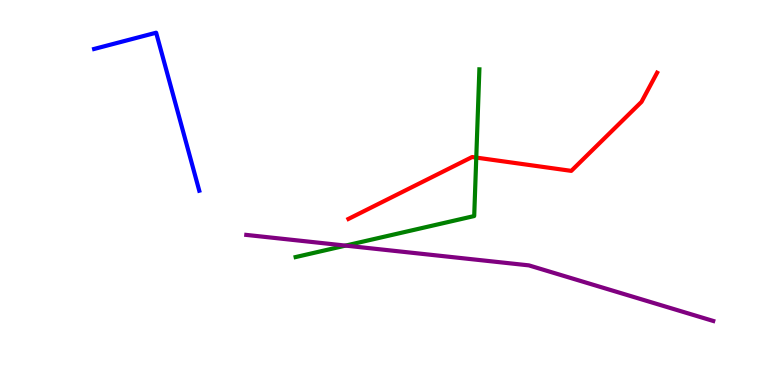[{'lines': ['blue', 'red'], 'intersections': []}, {'lines': ['green', 'red'], 'intersections': [{'x': 6.15, 'y': 5.91}]}, {'lines': ['purple', 'red'], 'intersections': []}, {'lines': ['blue', 'green'], 'intersections': []}, {'lines': ['blue', 'purple'], 'intersections': []}, {'lines': ['green', 'purple'], 'intersections': [{'x': 4.46, 'y': 3.62}]}]